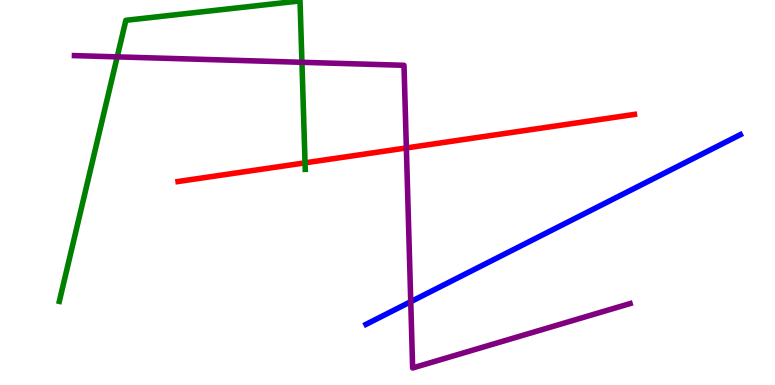[{'lines': ['blue', 'red'], 'intersections': []}, {'lines': ['green', 'red'], 'intersections': [{'x': 3.94, 'y': 5.77}]}, {'lines': ['purple', 'red'], 'intersections': [{'x': 5.24, 'y': 6.16}]}, {'lines': ['blue', 'green'], 'intersections': []}, {'lines': ['blue', 'purple'], 'intersections': [{'x': 5.3, 'y': 2.16}]}, {'lines': ['green', 'purple'], 'intersections': [{'x': 1.51, 'y': 8.52}, {'x': 3.9, 'y': 8.38}]}]